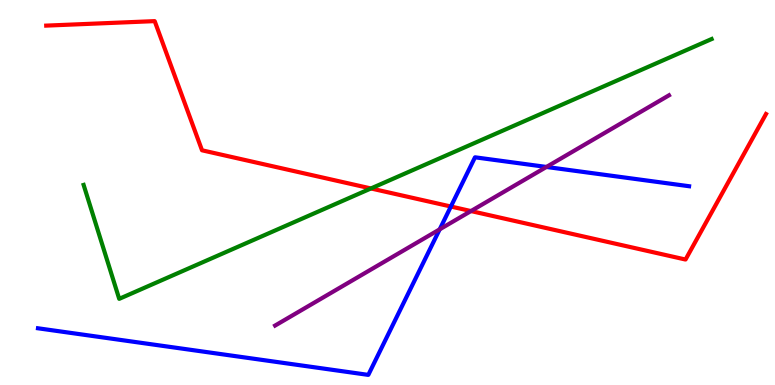[{'lines': ['blue', 'red'], 'intersections': [{'x': 5.82, 'y': 4.64}]}, {'lines': ['green', 'red'], 'intersections': [{'x': 4.79, 'y': 5.1}]}, {'lines': ['purple', 'red'], 'intersections': [{'x': 6.08, 'y': 4.52}]}, {'lines': ['blue', 'green'], 'intersections': []}, {'lines': ['blue', 'purple'], 'intersections': [{'x': 5.67, 'y': 4.04}, {'x': 7.05, 'y': 5.66}]}, {'lines': ['green', 'purple'], 'intersections': []}]